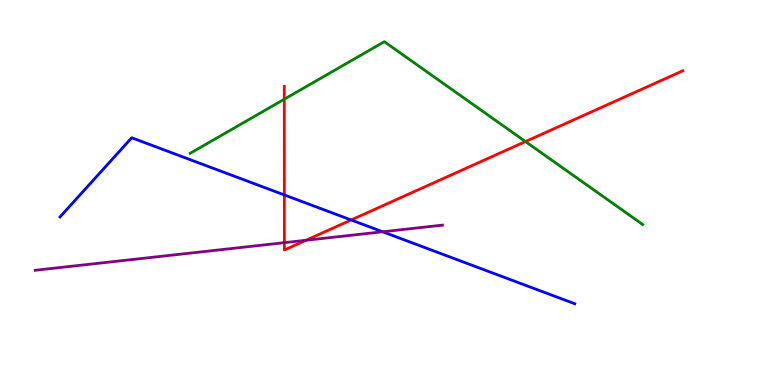[{'lines': ['blue', 'red'], 'intersections': [{'x': 3.67, 'y': 4.94}, {'x': 4.53, 'y': 4.29}]}, {'lines': ['green', 'red'], 'intersections': [{'x': 3.67, 'y': 7.42}, {'x': 6.78, 'y': 6.32}]}, {'lines': ['purple', 'red'], 'intersections': [{'x': 3.67, 'y': 3.7}, {'x': 3.95, 'y': 3.76}]}, {'lines': ['blue', 'green'], 'intersections': []}, {'lines': ['blue', 'purple'], 'intersections': [{'x': 4.94, 'y': 3.98}]}, {'lines': ['green', 'purple'], 'intersections': []}]